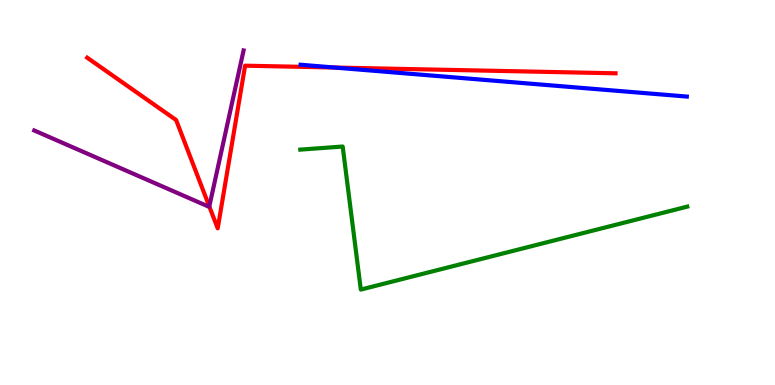[{'lines': ['blue', 'red'], 'intersections': [{'x': 4.31, 'y': 8.25}]}, {'lines': ['green', 'red'], 'intersections': []}, {'lines': ['purple', 'red'], 'intersections': [{'x': 2.7, 'y': 4.64}]}, {'lines': ['blue', 'green'], 'intersections': []}, {'lines': ['blue', 'purple'], 'intersections': []}, {'lines': ['green', 'purple'], 'intersections': []}]